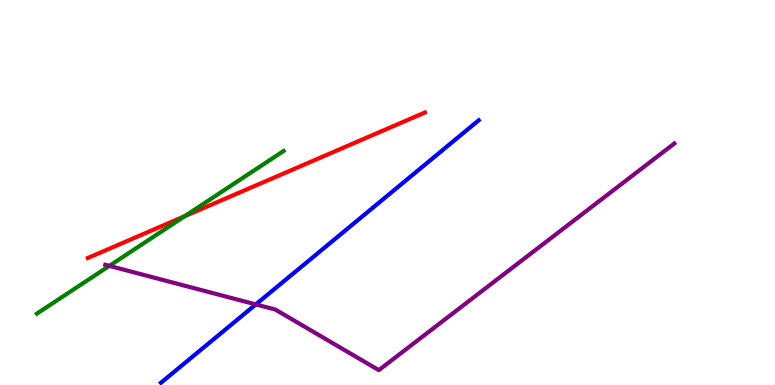[{'lines': ['blue', 'red'], 'intersections': []}, {'lines': ['green', 'red'], 'intersections': [{'x': 2.38, 'y': 4.38}]}, {'lines': ['purple', 'red'], 'intersections': []}, {'lines': ['blue', 'green'], 'intersections': []}, {'lines': ['blue', 'purple'], 'intersections': [{'x': 3.3, 'y': 2.09}]}, {'lines': ['green', 'purple'], 'intersections': [{'x': 1.41, 'y': 3.09}]}]